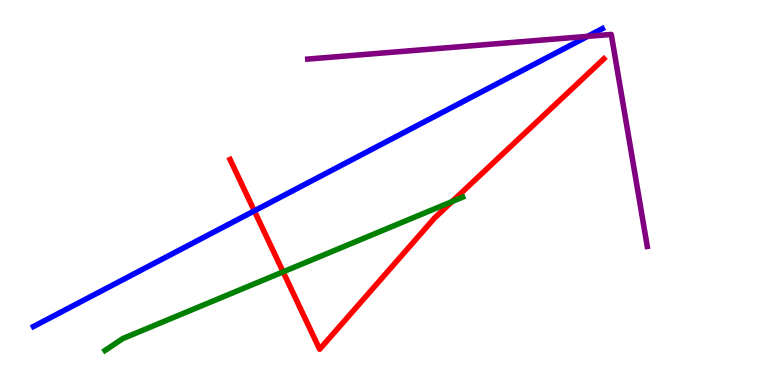[{'lines': ['blue', 'red'], 'intersections': [{'x': 3.28, 'y': 4.52}]}, {'lines': ['green', 'red'], 'intersections': [{'x': 3.65, 'y': 2.94}, {'x': 5.83, 'y': 4.76}]}, {'lines': ['purple', 'red'], 'intersections': []}, {'lines': ['blue', 'green'], 'intersections': []}, {'lines': ['blue', 'purple'], 'intersections': [{'x': 7.58, 'y': 9.06}]}, {'lines': ['green', 'purple'], 'intersections': []}]